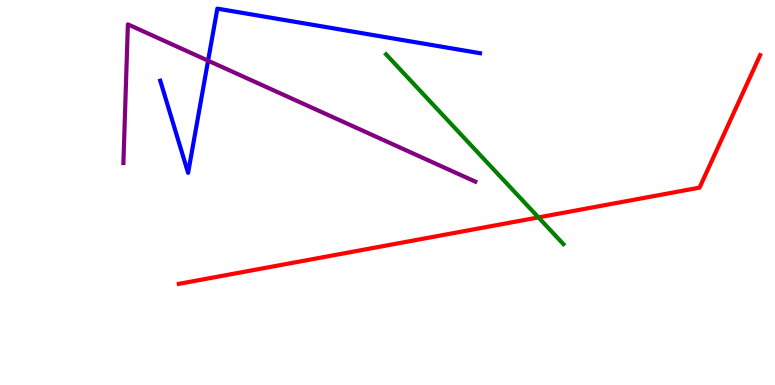[{'lines': ['blue', 'red'], 'intersections': []}, {'lines': ['green', 'red'], 'intersections': [{'x': 6.95, 'y': 4.35}]}, {'lines': ['purple', 'red'], 'intersections': []}, {'lines': ['blue', 'green'], 'intersections': []}, {'lines': ['blue', 'purple'], 'intersections': [{'x': 2.68, 'y': 8.42}]}, {'lines': ['green', 'purple'], 'intersections': []}]